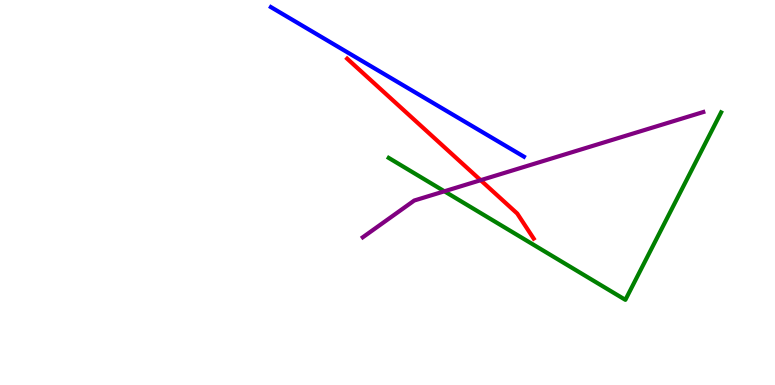[{'lines': ['blue', 'red'], 'intersections': []}, {'lines': ['green', 'red'], 'intersections': []}, {'lines': ['purple', 'red'], 'intersections': [{'x': 6.2, 'y': 5.32}]}, {'lines': ['blue', 'green'], 'intersections': []}, {'lines': ['blue', 'purple'], 'intersections': []}, {'lines': ['green', 'purple'], 'intersections': [{'x': 5.73, 'y': 5.03}]}]